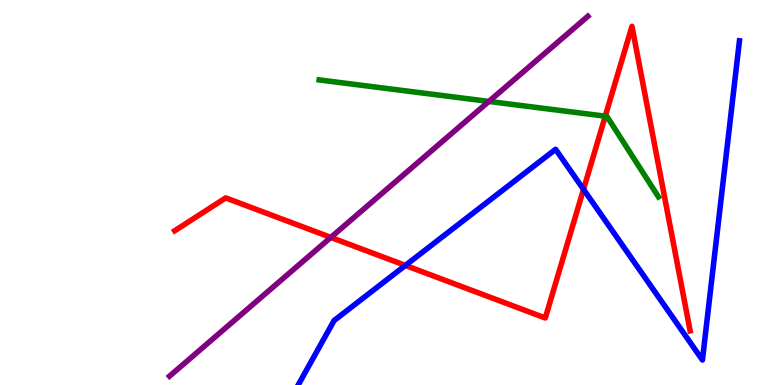[{'lines': ['blue', 'red'], 'intersections': [{'x': 5.23, 'y': 3.11}, {'x': 7.53, 'y': 5.08}]}, {'lines': ['green', 'red'], 'intersections': [{'x': 7.81, 'y': 6.98}]}, {'lines': ['purple', 'red'], 'intersections': [{'x': 4.27, 'y': 3.83}]}, {'lines': ['blue', 'green'], 'intersections': []}, {'lines': ['blue', 'purple'], 'intersections': []}, {'lines': ['green', 'purple'], 'intersections': [{'x': 6.31, 'y': 7.37}]}]